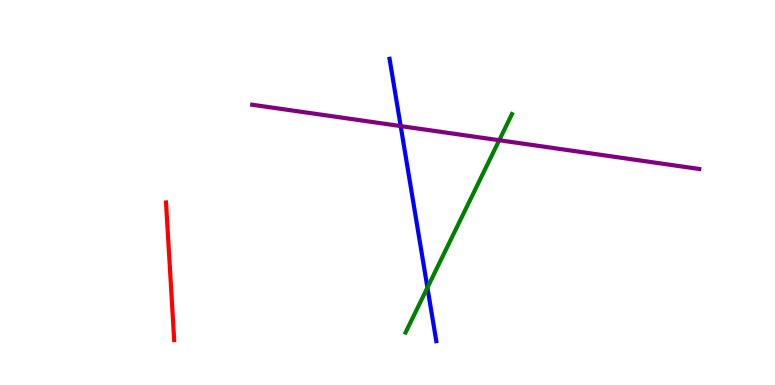[{'lines': ['blue', 'red'], 'intersections': []}, {'lines': ['green', 'red'], 'intersections': []}, {'lines': ['purple', 'red'], 'intersections': []}, {'lines': ['blue', 'green'], 'intersections': [{'x': 5.52, 'y': 2.53}]}, {'lines': ['blue', 'purple'], 'intersections': [{'x': 5.17, 'y': 6.73}]}, {'lines': ['green', 'purple'], 'intersections': [{'x': 6.44, 'y': 6.36}]}]